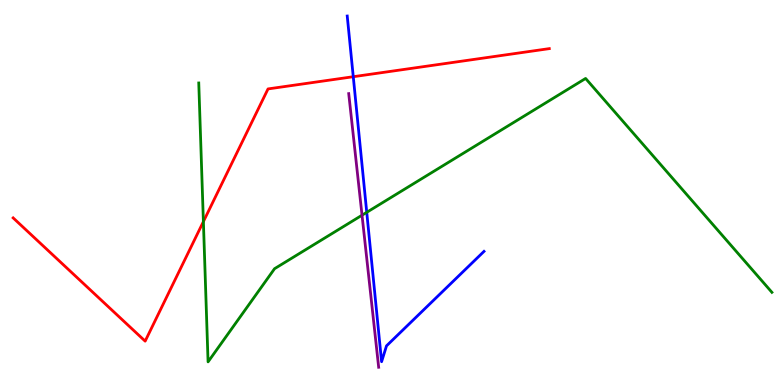[{'lines': ['blue', 'red'], 'intersections': [{'x': 4.56, 'y': 8.01}]}, {'lines': ['green', 'red'], 'intersections': [{'x': 2.62, 'y': 4.24}]}, {'lines': ['purple', 'red'], 'intersections': []}, {'lines': ['blue', 'green'], 'intersections': [{'x': 4.73, 'y': 4.49}]}, {'lines': ['blue', 'purple'], 'intersections': []}, {'lines': ['green', 'purple'], 'intersections': [{'x': 4.67, 'y': 4.41}]}]